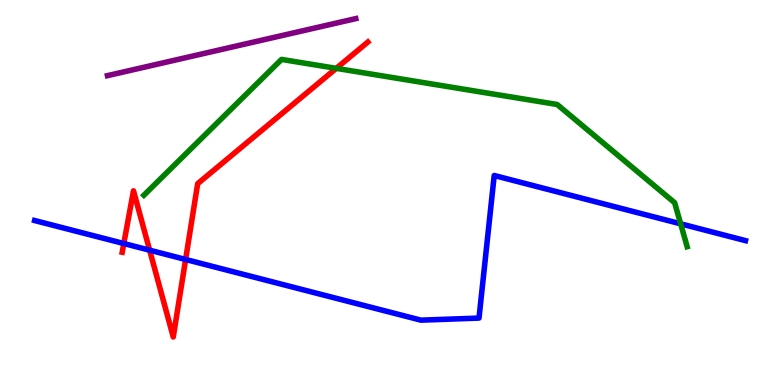[{'lines': ['blue', 'red'], 'intersections': [{'x': 1.6, 'y': 3.67}, {'x': 1.93, 'y': 3.5}, {'x': 2.39, 'y': 3.26}]}, {'lines': ['green', 'red'], 'intersections': [{'x': 4.34, 'y': 8.22}]}, {'lines': ['purple', 'red'], 'intersections': []}, {'lines': ['blue', 'green'], 'intersections': [{'x': 8.78, 'y': 4.19}]}, {'lines': ['blue', 'purple'], 'intersections': []}, {'lines': ['green', 'purple'], 'intersections': []}]